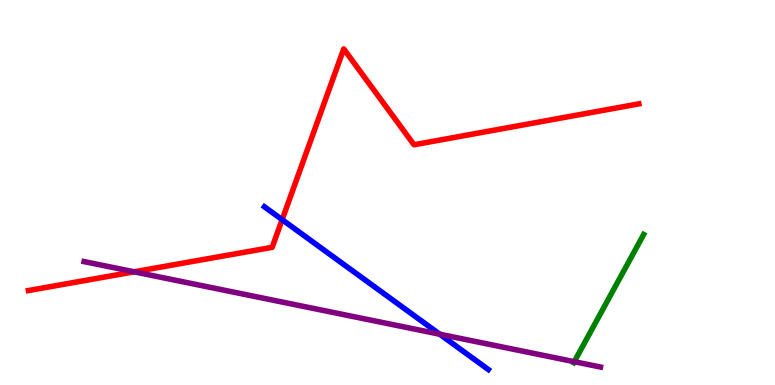[{'lines': ['blue', 'red'], 'intersections': [{'x': 3.64, 'y': 4.29}]}, {'lines': ['green', 'red'], 'intersections': []}, {'lines': ['purple', 'red'], 'intersections': [{'x': 1.73, 'y': 2.94}]}, {'lines': ['blue', 'green'], 'intersections': []}, {'lines': ['blue', 'purple'], 'intersections': [{'x': 5.67, 'y': 1.32}]}, {'lines': ['green', 'purple'], 'intersections': [{'x': 7.41, 'y': 0.605}]}]